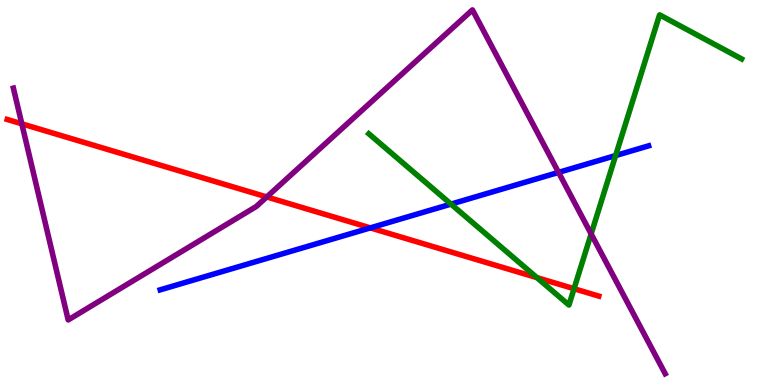[{'lines': ['blue', 'red'], 'intersections': [{'x': 4.78, 'y': 4.08}]}, {'lines': ['green', 'red'], 'intersections': [{'x': 6.93, 'y': 2.79}, {'x': 7.41, 'y': 2.5}]}, {'lines': ['purple', 'red'], 'intersections': [{'x': 0.282, 'y': 6.78}, {'x': 3.44, 'y': 4.88}]}, {'lines': ['blue', 'green'], 'intersections': [{'x': 5.82, 'y': 4.7}, {'x': 7.94, 'y': 5.96}]}, {'lines': ['blue', 'purple'], 'intersections': [{'x': 7.21, 'y': 5.52}]}, {'lines': ['green', 'purple'], 'intersections': [{'x': 7.63, 'y': 3.92}]}]